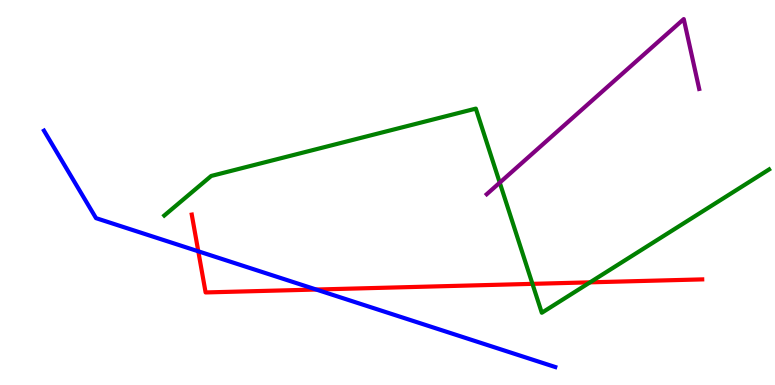[{'lines': ['blue', 'red'], 'intersections': [{'x': 2.56, 'y': 3.47}, {'x': 4.08, 'y': 2.48}]}, {'lines': ['green', 'red'], 'intersections': [{'x': 6.87, 'y': 2.63}, {'x': 7.61, 'y': 2.67}]}, {'lines': ['purple', 'red'], 'intersections': []}, {'lines': ['blue', 'green'], 'intersections': []}, {'lines': ['blue', 'purple'], 'intersections': []}, {'lines': ['green', 'purple'], 'intersections': [{'x': 6.45, 'y': 5.26}]}]